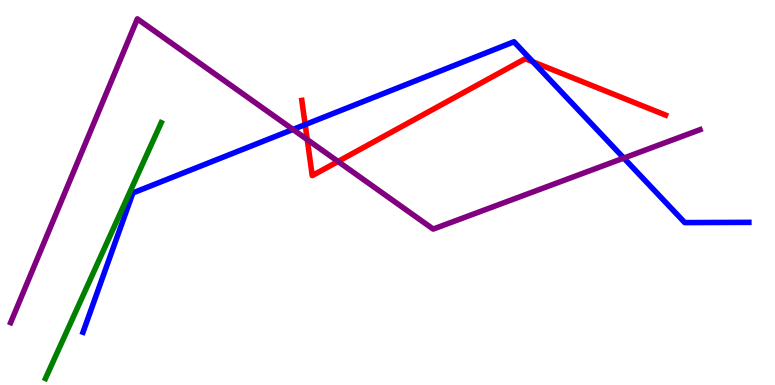[{'lines': ['blue', 'red'], 'intersections': [{'x': 3.94, 'y': 6.76}, {'x': 6.88, 'y': 8.39}]}, {'lines': ['green', 'red'], 'intersections': []}, {'lines': ['purple', 'red'], 'intersections': [{'x': 3.96, 'y': 6.37}, {'x': 4.36, 'y': 5.81}]}, {'lines': ['blue', 'green'], 'intersections': []}, {'lines': ['blue', 'purple'], 'intersections': [{'x': 3.78, 'y': 6.64}, {'x': 8.05, 'y': 5.89}]}, {'lines': ['green', 'purple'], 'intersections': []}]